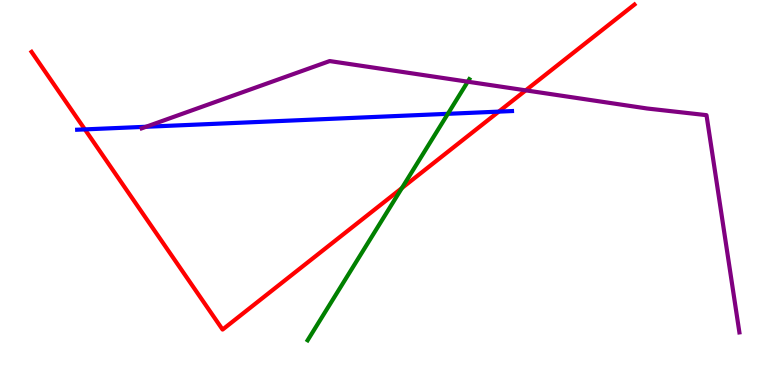[{'lines': ['blue', 'red'], 'intersections': [{'x': 1.1, 'y': 6.64}, {'x': 6.44, 'y': 7.1}]}, {'lines': ['green', 'red'], 'intersections': [{'x': 5.19, 'y': 5.11}]}, {'lines': ['purple', 'red'], 'intersections': [{'x': 6.78, 'y': 7.65}]}, {'lines': ['blue', 'green'], 'intersections': [{'x': 5.78, 'y': 7.04}]}, {'lines': ['blue', 'purple'], 'intersections': [{'x': 1.88, 'y': 6.71}]}, {'lines': ['green', 'purple'], 'intersections': [{'x': 6.04, 'y': 7.88}]}]